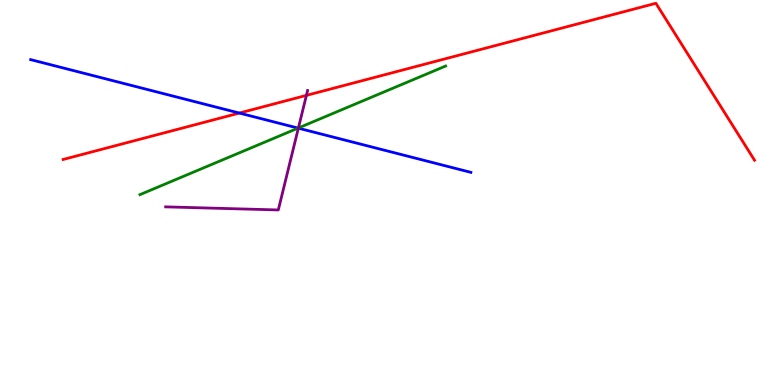[{'lines': ['blue', 'red'], 'intersections': [{'x': 3.09, 'y': 7.06}]}, {'lines': ['green', 'red'], 'intersections': []}, {'lines': ['purple', 'red'], 'intersections': [{'x': 3.95, 'y': 7.52}]}, {'lines': ['blue', 'green'], 'intersections': [{'x': 3.85, 'y': 6.67}]}, {'lines': ['blue', 'purple'], 'intersections': [{'x': 3.85, 'y': 6.67}]}, {'lines': ['green', 'purple'], 'intersections': [{'x': 3.85, 'y': 6.68}]}]